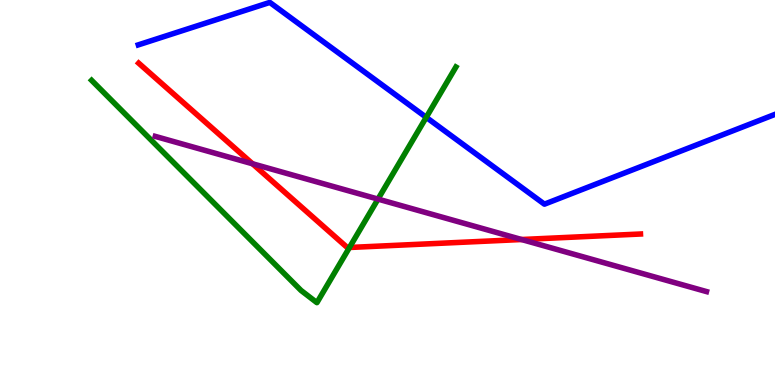[{'lines': ['blue', 'red'], 'intersections': []}, {'lines': ['green', 'red'], 'intersections': [{'x': 4.51, 'y': 3.57}]}, {'lines': ['purple', 'red'], 'intersections': [{'x': 3.26, 'y': 5.75}, {'x': 6.73, 'y': 3.78}]}, {'lines': ['blue', 'green'], 'intersections': [{'x': 5.5, 'y': 6.95}]}, {'lines': ['blue', 'purple'], 'intersections': []}, {'lines': ['green', 'purple'], 'intersections': [{'x': 4.88, 'y': 4.83}]}]